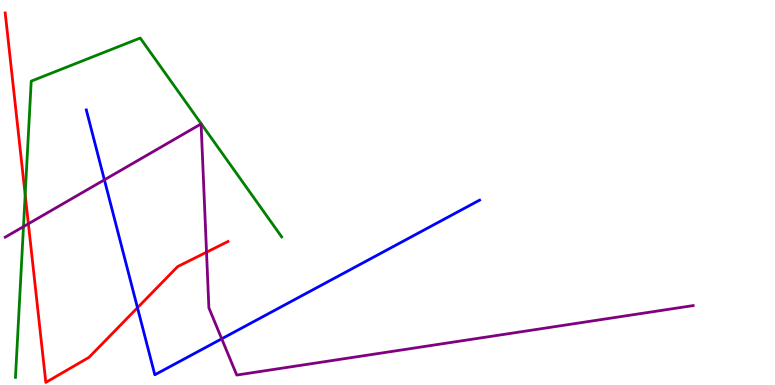[{'lines': ['blue', 'red'], 'intersections': [{'x': 1.77, 'y': 2.01}]}, {'lines': ['green', 'red'], 'intersections': [{'x': 0.325, 'y': 4.94}]}, {'lines': ['purple', 'red'], 'intersections': [{'x': 0.366, 'y': 4.19}, {'x': 2.66, 'y': 3.45}]}, {'lines': ['blue', 'green'], 'intersections': []}, {'lines': ['blue', 'purple'], 'intersections': [{'x': 1.35, 'y': 5.33}, {'x': 2.86, 'y': 1.2}]}, {'lines': ['green', 'purple'], 'intersections': [{'x': 0.303, 'y': 4.11}]}]